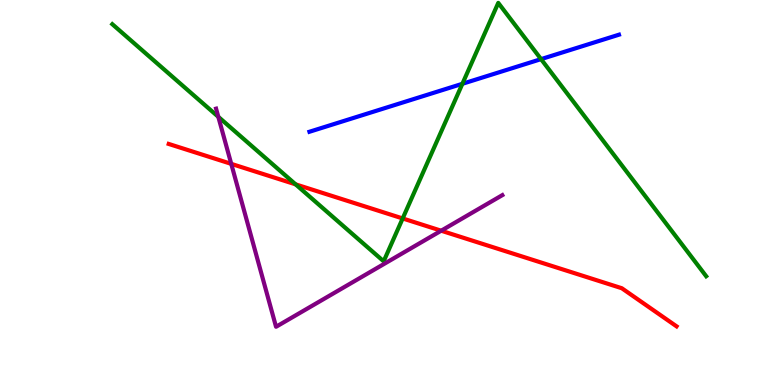[{'lines': ['blue', 'red'], 'intersections': []}, {'lines': ['green', 'red'], 'intersections': [{'x': 3.81, 'y': 5.21}, {'x': 5.2, 'y': 4.33}]}, {'lines': ['purple', 'red'], 'intersections': [{'x': 2.98, 'y': 5.74}, {'x': 5.69, 'y': 4.01}]}, {'lines': ['blue', 'green'], 'intersections': [{'x': 5.97, 'y': 7.82}, {'x': 6.98, 'y': 8.46}]}, {'lines': ['blue', 'purple'], 'intersections': []}, {'lines': ['green', 'purple'], 'intersections': [{'x': 2.82, 'y': 6.97}]}]